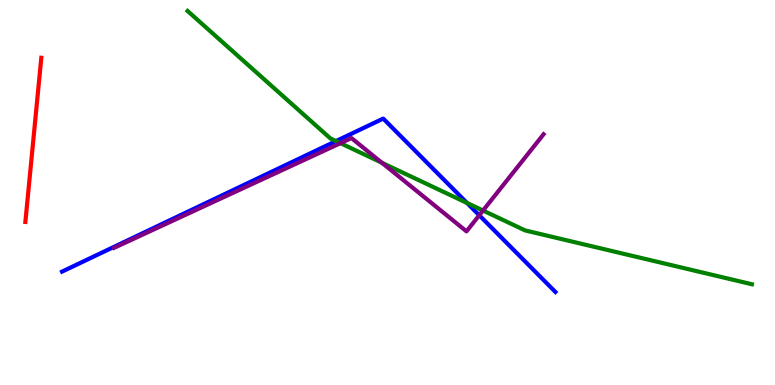[{'lines': ['blue', 'red'], 'intersections': []}, {'lines': ['green', 'red'], 'intersections': []}, {'lines': ['purple', 'red'], 'intersections': []}, {'lines': ['blue', 'green'], 'intersections': [{'x': 4.34, 'y': 6.34}, {'x': 6.03, 'y': 4.73}]}, {'lines': ['blue', 'purple'], 'intersections': [{'x': 6.18, 'y': 4.41}]}, {'lines': ['green', 'purple'], 'intersections': [{'x': 4.39, 'y': 6.28}, {'x': 4.93, 'y': 5.77}, {'x': 6.23, 'y': 4.53}]}]